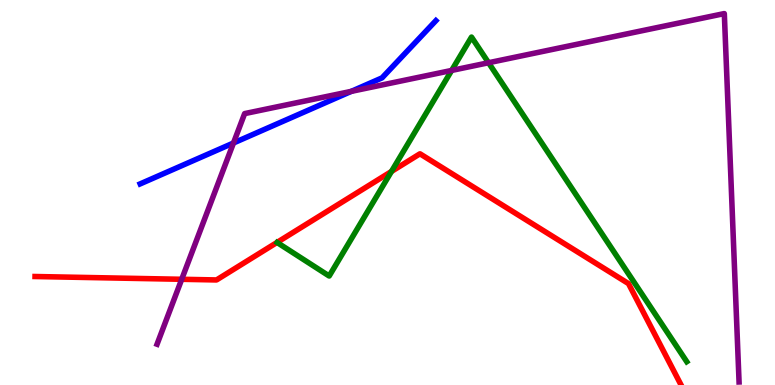[{'lines': ['blue', 'red'], 'intersections': []}, {'lines': ['green', 'red'], 'intersections': [{'x': 5.05, 'y': 5.55}]}, {'lines': ['purple', 'red'], 'intersections': [{'x': 2.34, 'y': 2.75}]}, {'lines': ['blue', 'green'], 'intersections': []}, {'lines': ['blue', 'purple'], 'intersections': [{'x': 3.01, 'y': 6.29}, {'x': 4.53, 'y': 7.63}]}, {'lines': ['green', 'purple'], 'intersections': [{'x': 5.83, 'y': 8.17}, {'x': 6.3, 'y': 8.37}]}]